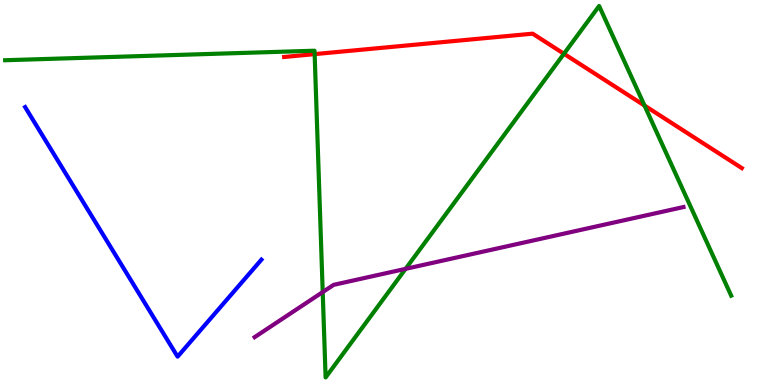[{'lines': ['blue', 'red'], 'intersections': []}, {'lines': ['green', 'red'], 'intersections': [{'x': 4.06, 'y': 8.59}, {'x': 7.28, 'y': 8.6}, {'x': 8.32, 'y': 7.26}]}, {'lines': ['purple', 'red'], 'intersections': []}, {'lines': ['blue', 'green'], 'intersections': []}, {'lines': ['blue', 'purple'], 'intersections': []}, {'lines': ['green', 'purple'], 'intersections': [{'x': 4.16, 'y': 2.41}, {'x': 5.23, 'y': 3.02}]}]